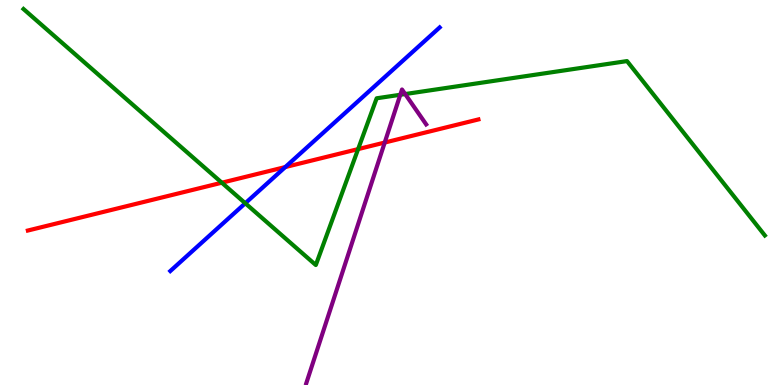[{'lines': ['blue', 'red'], 'intersections': [{'x': 3.68, 'y': 5.66}]}, {'lines': ['green', 'red'], 'intersections': [{'x': 2.86, 'y': 5.25}, {'x': 4.62, 'y': 6.13}]}, {'lines': ['purple', 'red'], 'intersections': [{'x': 4.96, 'y': 6.3}]}, {'lines': ['blue', 'green'], 'intersections': [{'x': 3.16, 'y': 4.72}]}, {'lines': ['blue', 'purple'], 'intersections': []}, {'lines': ['green', 'purple'], 'intersections': [{'x': 5.16, 'y': 7.54}, {'x': 5.23, 'y': 7.56}]}]